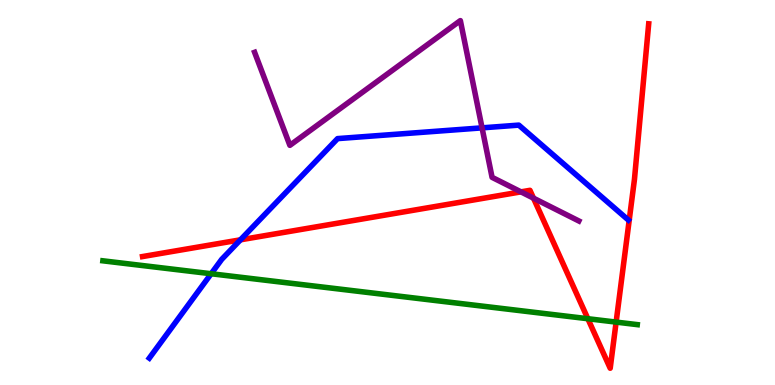[{'lines': ['blue', 'red'], 'intersections': [{'x': 3.1, 'y': 3.77}]}, {'lines': ['green', 'red'], 'intersections': [{'x': 7.59, 'y': 1.72}, {'x': 7.95, 'y': 1.63}]}, {'lines': ['purple', 'red'], 'intersections': [{'x': 6.72, 'y': 5.02}, {'x': 6.88, 'y': 4.85}]}, {'lines': ['blue', 'green'], 'intersections': [{'x': 2.72, 'y': 2.89}]}, {'lines': ['blue', 'purple'], 'intersections': [{'x': 6.22, 'y': 6.68}]}, {'lines': ['green', 'purple'], 'intersections': []}]